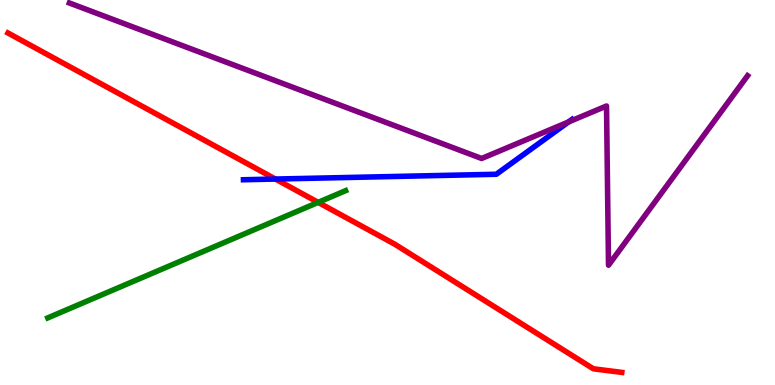[{'lines': ['blue', 'red'], 'intersections': [{'x': 3.55, 'y': 5.35}]}, {'lines': ['green', 'red'], 'intersections': [{'x': 4.11, 'y': 4.74}]}, {'lines': ['purple', 'red'], 'intersections': []}, {'lines': ['blue', 'green'], 'intersections': []}, {'lines': ['blue', 'purple'], 'intersections': [{'x': 7.34, 'y': 6.83}]}, {'lines': ['green', 'purple'], 'intersections': []}]